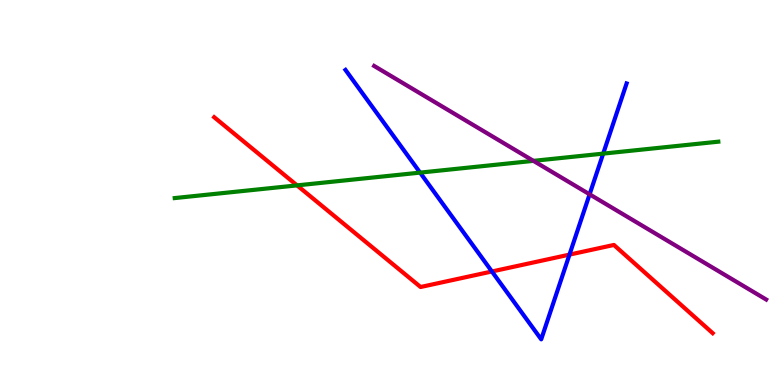[{'lines': ['blue', 'red'], 'intersections': [{'x': 6.35, 'y': 2.95}, {'x': 7.35, 'y': 3.39}]}, {'lines': ['green', 'red'], 'intersections': [{'x': 3.83, 'y': 5.18}]}, {'lines': ['purple', 'red'], 'intersections': []}, {'lines': ['blue', 'green'], 'intersections': [{'x': 5.42, 'y': 5.52}, {'x': 7.78, 'y': 6.01}]}, {'lines': ['blue', 'purple'], 'intersections': [{'x': 7.61, 'y': 4.95}]}, {'lines': ['green', 'purple'], 'intersections': [{'x': 6.88, 'y': 5.82}]}]